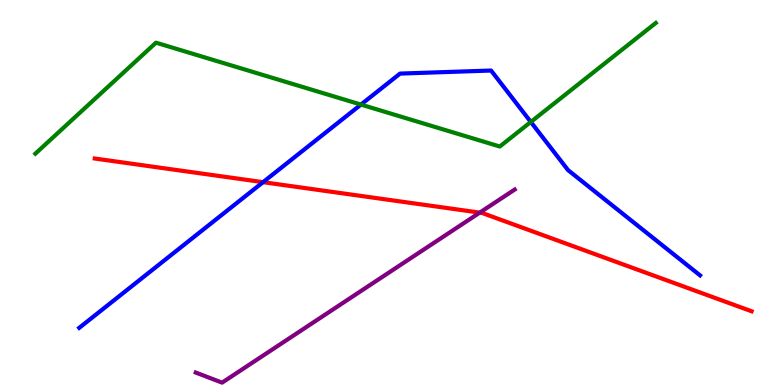[{'lines': ['blue', 'red'], 'intersections': [{'x': 3.39, 'y': 5.27}]}, {'lines': ['green', 'red'], 'intersections': []}, {'lines': ['purple', 'red'], 'intersections': [{'x': 6.19, 'y': 4.48}]}, {'lines': ['blue', 'green'], 'intersections': [{'x': 4.66, 'y': 7.28}, {'x': 6.85, 'y': 6.83}]}, {'lines': ['blue', 'purple'], 'intersections': []}, {'lines': ['green', 'purple'], 'intersections': []}]